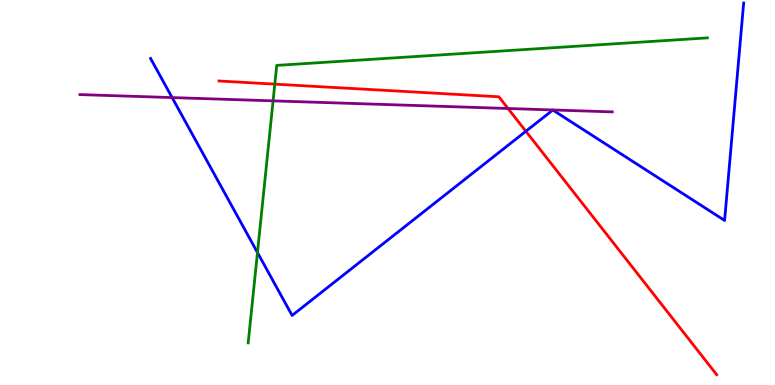[{'lines': ['blue', 'red'], 'intersections': [{'x': 6.79, 'y': 6.59}]}, {'lines': ['green', 'red'], 'intersections': [{'x': 3.55, 'y': 7.81}]}, {'lines': ['purple', 'red'], 'intersections': [{'x': 6.56, 'y': 7.18}]}, {'lines': ['blue', 'green'], 'intersections': [{'x': 3.32, 'y': 3.44}]}, {'lines': ['blue', 'purple'], 'intersections': [{'x': 2.22, 'y': 7.47}]}, {'lines': ['green', 'purple'], 'intersections': [{'x': 3.52, 'y': 7.38}]}]